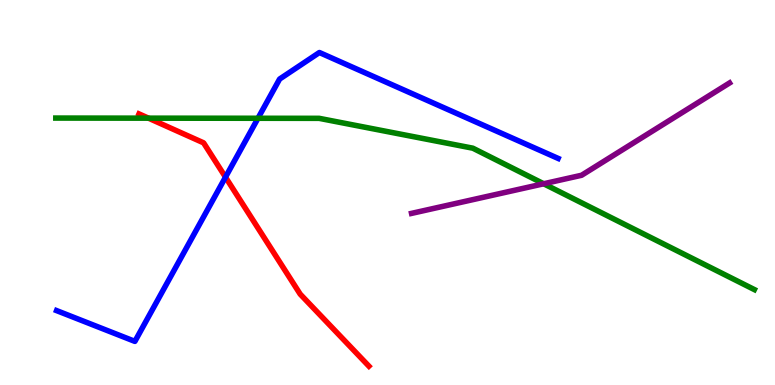[{'lines': ['blue', 'red'], 'intersections': [{'x': 2.91, 'y': 5.4}]}, {'lines': ['green', 'red'], 'intersections': [{'x': 1.92, 'y': 6.93}]}, {'lines': ['purple', 'red'], 'intersections': []}, {'lines': ['blue', 'green'], 'intersections': [{'x': 3.33, 'y': 6.93}]}, {'lines': ['blue', 'purple'], 'intersections': []}, {'lines': ['green', 'purple'], 'intersections': [{'x': 7.02, 'y': 5.23}]}]